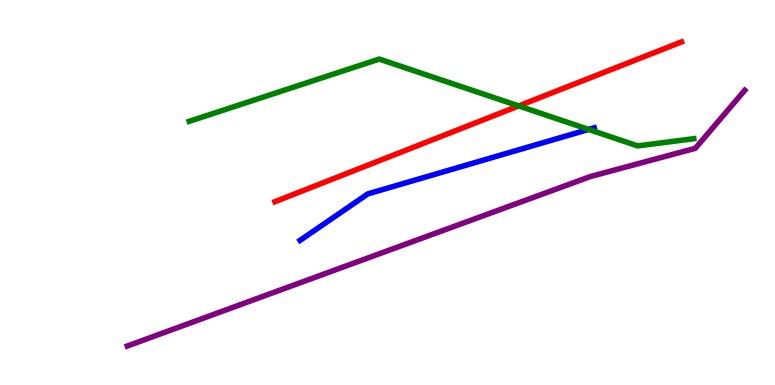[{'lines': ['blue', 'red'], 'intersections': []}, {'lines': ['green', 'red'], 'intersections': [{'x': 6.69, 'y': 7.25}]}, {'lines': ['purple', 'red'], 'intersections': []}, {'lines': ['blue', 'green'], 'intersections': [{'x': 7.6, 'y': 6.64}]}, {'lines': ['blue', 'purple'], 'intersections': []}, {'lines': ['green', 'purple'], 'intersections': []}]